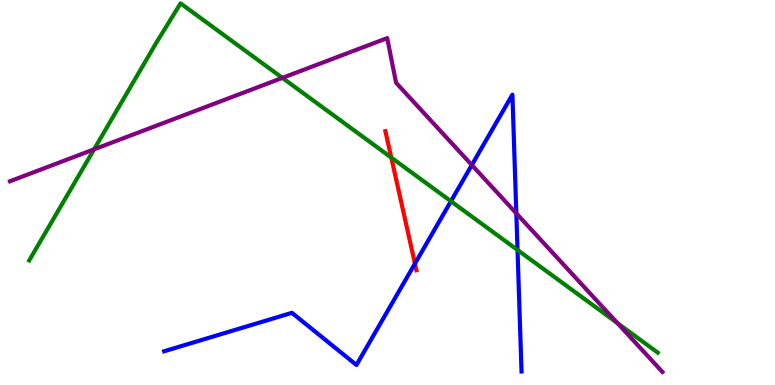[{'lines': ['blue', 'red'], 'intersections': [{'x': 5.35, 'y': 3.15}]}, {'lines': ['green', 'red'], 'intersections': [{'x': 5.05, 'y': 5.91}]}, {'lines': ['purple', 'red'], 'intersections': []}, {'lines': ['blue', 'green'], 'intersections': [{'x': 5.82, 'y': 4.77}, {'x': 6.68, 'y': 3.51}]}, {'lines': ['blue', 'purple'], 'intersections': [{'x': 6.09, 'y': 5.71}, {'x': 6.66, 'y': 4.46}]}, {'lines': ['green', 'purple'], 'intersections': [{'x': 1.21, 'y': 6.12}, {'x': 3.64, 'y': 7.98}, {'x': 7.97, 'y': 1.61}]}]